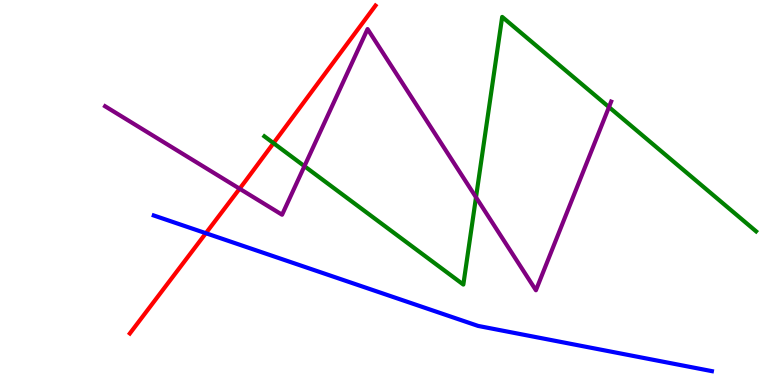[{'lines': ['blue', 'red'], 'intersections': [{'x': 2.66, 'y': 3.94}]}, {'lines': ['green', 'red'], 'intersections': [{'x': 3.53, 'y': 6.28}]}, {'lines': ['purple', 'red'], 'intersections': [{'x': 3.09, 'y': 5.1}]}, {'lines': ['blue', 'green'], 'intersections': []}, {'lines': ['blue', 'purple'], 'intersections': []}, {'lines': ['green', 'purple'], 'intersections': [{'x': 3.93, 'y': 5.68}, {'x': 6.14, 'y': 4.88}, {'x': 7.86, 'y': 7.22}]}]